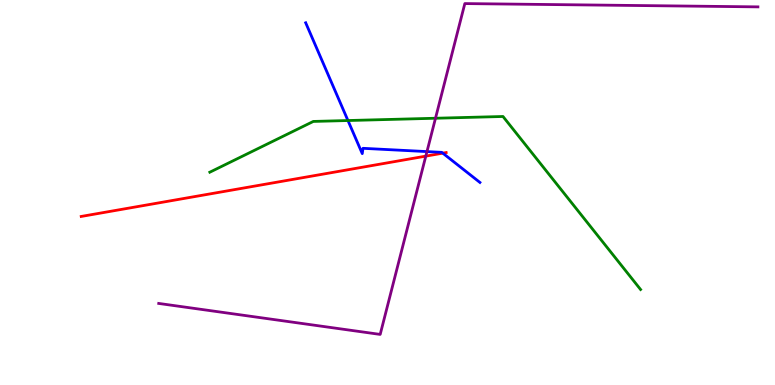[{'lines': ['blue', 'red'], 'intersections': [{'x': 5.71, 'y': 6.02}]}, {'lines': ['green', 'red'], 'intersections': []}, {'lines': ['purple', 'red'], 'intersections': [{'x': 5.49, 'y': 5.94}]}, {'lines': ['blue', 'green'], 'intersections': [{'x': 4.49, 'y': 6.87}]}, {'lines': ['blue', 'purple'], 'intersections': [{'x': 5.51, 'y': 6.06}]}, {'lines': ['green', 'purple'], 'intersections': [{'x': 5.62, 'y': 6.93}]}]